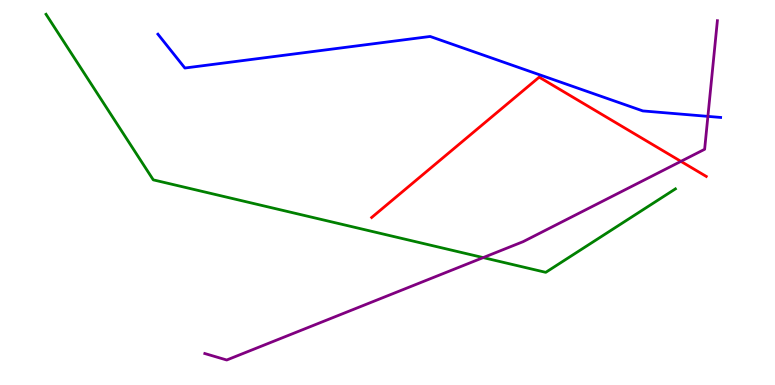[{'lines': ['blue', 'red'], 'intersections': []}, {'lines': ['green', 'red'], 'intersections': []}, {'lines': ['purple', 'red'], 'intersections': [{'x': 8.79, 'y': 5.81}]}, {'lines': ['blue', 'green'], 'intersections': []}, {'lines': ['blue', 'purple'], 'intersections': [{'x': 9.13, 'y': 6.98}]}, {'lines': ['green', 'purple'], 'intersections': [{'x': 6.23, 'y': 3.31}]}]